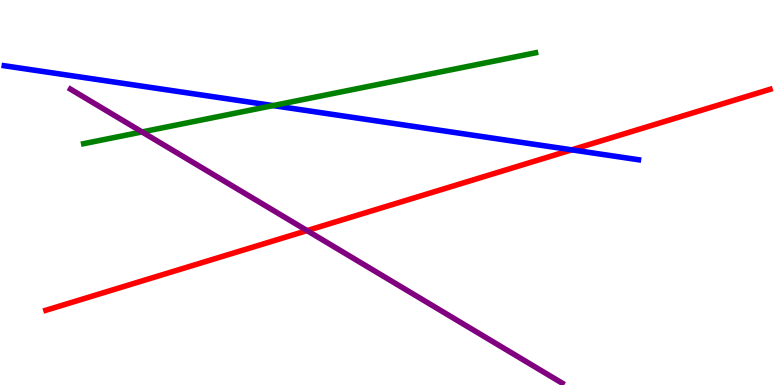[{'lines': ['blue', 'red'], 'intersections': [{'x': 7.38, 'y': 6.11}]}, {'lines': ['green', 'red'], 'intersections': []}, {'lines': ['purple', 'red'], 'intersections': [{'x': 3.96, 'y': 4.01}]}, {'lines': ['blue', 'green'], 'intersections': [{'x': 3.52, 'y': 7.26}]}, {'lines': ['blue', 'purple'], 'intersections': []}, {'lines': ['green', 'purple'], 'intersections': [{'x': 1.83, 'y': 6.57}]}]